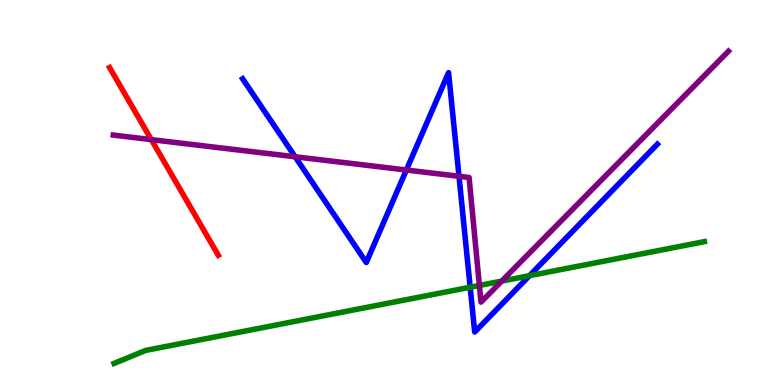[{'lines': ['blue', 'red'], 'intersections': []}, {'lines': ['green', 'red'], 'intersections': []}, {'lines': ['purple', 'red'], 'intersections': [{'x': 1.95, 'y': 6.37}]}, {'lines': ['blue', 'green'], 'intersections': [{'x': 6.07, 'y': 2.54}, {'x': 6.83, 'y': 2.84}]}, {'lines': ['blue', 'purple'], 'intersections': [{'x': 3.81, 'y': 5.93}, {'x': 5.24, 'y': 5.58}, {'x': 5.92, 'y': 5.42}]}, {'lines': ['green', 'purple'], 'intersections': [{'x': 6.19, 'y': 2.59}, {'x': 6.47, 'y': 2.7}]}]